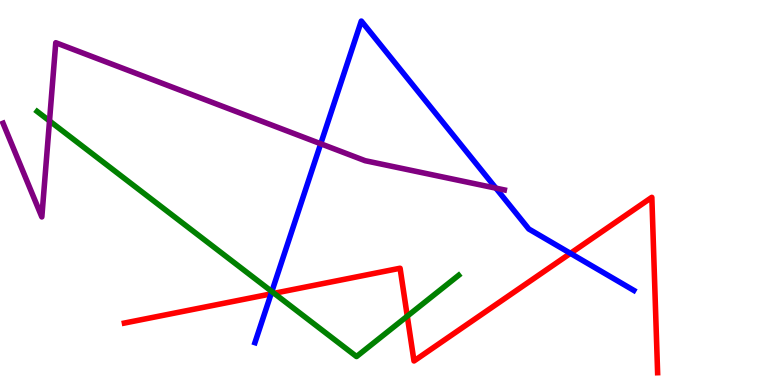[{'lines': ['blue', 'red'], 'intersections': [{'x': 3.5, 'y': 2.37}, {'x': 7.36, 'y': 3.42}]}, {'lines': ['green', 'red'], 'intersections': [{'x': 3.54, 'y': 2.38}, {'x': 5.26, 'y': 1.79}]}, {'lines': ['purple', 'red'], 'intersections': []}, {'lines': ['blue', 'green'], 'intersections': [{'x': 3.51, 'y': 2.43}]}, {'lines': ['blue', 'purple'], 'intersections': [{'x': 4.14, 'y': 6.27}, {'x': 6.4, 'y': 5.11}]}, {'lines': ['green', 'purple'], 'intersections': [{'x': 0.639, 'y': 6.86}]}]